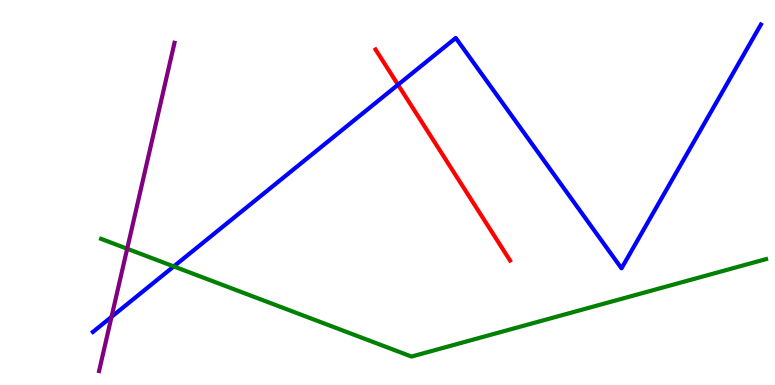[{'lines': ['blue', 'red'], 'intersections': [{'x': 5.14, 'y': 7.8}]}, {'lines': ['green', 'red'], 'intersections': []}, {'lines': ['purple', 'red'], 'intersections': []}, {'lines': ['blue', 'green'], 'intersections': [{'x': 2.24, 'y': 3.08}]}, {'lines': ['blue', 'purple'], 'intersections': [{'x': 1.44, 'y': 1.77}]}, {'lines': ['green', 'purple'], 'intersections': [{'x': 1.64, 'y': 3.54}]}]